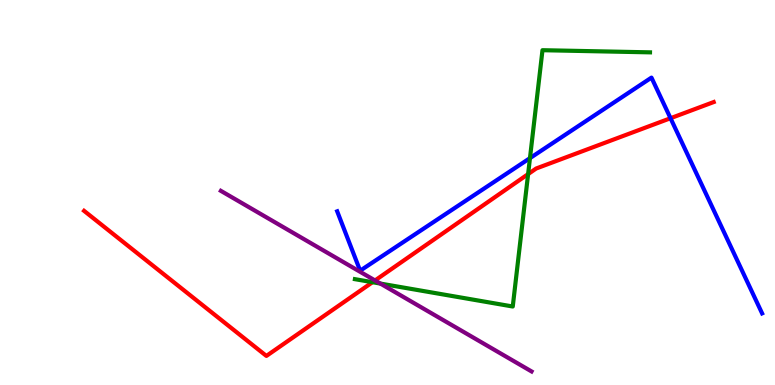[{'lines': ['blue', 'red'], 'intersections': [{'x': 8.65, 'y': 6.93}]}, {'lines': ['green', 'red'], 'intersections': [{'x': 4.81, 'y': 2.67}, {'x': 6.81, 'y': 5.48}]}, {'lines': ['purple', 'red'], 'intersections': [{'x': 4.84, 'y': 2.72}]}, {'lines': ['blue', 'green'], 'intersections': [{'x': 6.84, 'y': 5.89}]}, {'lines': ['blue', 'purple'], 'intersections': []}, {'lines': ['green', 'purple'], 'intersections': [{'x': 4.91, 'y': 2.63}]}]